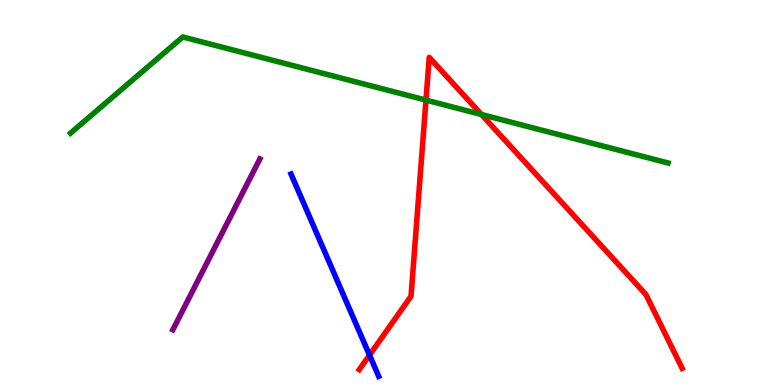[{'lines': ['blue', 'red'], 'intersections': [{'x': 4.77, 'y': 0.776}]}, {'lines': ['green', 'red'], 'intersections': [{'x': 5.5, 'y': 7.4}, {'x': 6.21, 'y': 7.03}]}, {'lines': ['purple', 'red'], 'intersections': []}, {'lines': ['blue', 'green'], 'intersections': []}, {'lines': ['blue', 'purple'], 'intersections': []}, {'lines': ['green', 'purple'], 'intersections': []}]